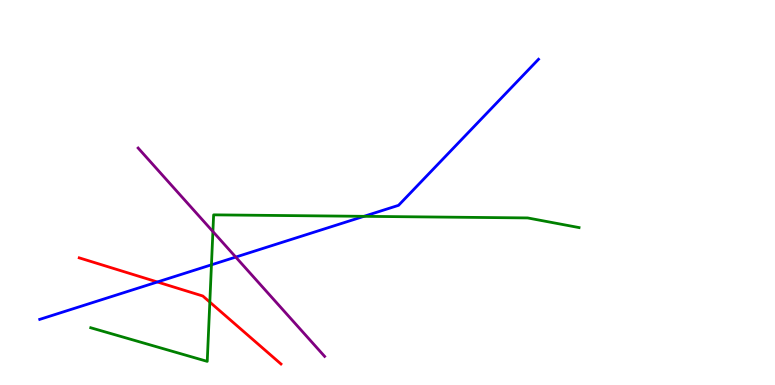[{'lines': ['blue', 'red'], 'intersections': [{'x': 2.03, 'y': 2.68}]}, {'lines': ['green', 'red'], 'intersections': [{'x': 2.71, 'y': 2.15}]}, {'lines': ['purple', 'red'], 'intersections': []}, {'lines': ['blue', 'green'], 'intersections': [{'x': 2.73, 'y': 3.12}, {'x': 4.7, 'y': 4.38}]}, {'lines': ['blue', 'purple'], 'intersections': [{'x': 3.04, 'y': 3.32}]}, {'lines': ['green', 'purple'], 'intersections': [{'x': 2.75, 'y': 3.99}]}]